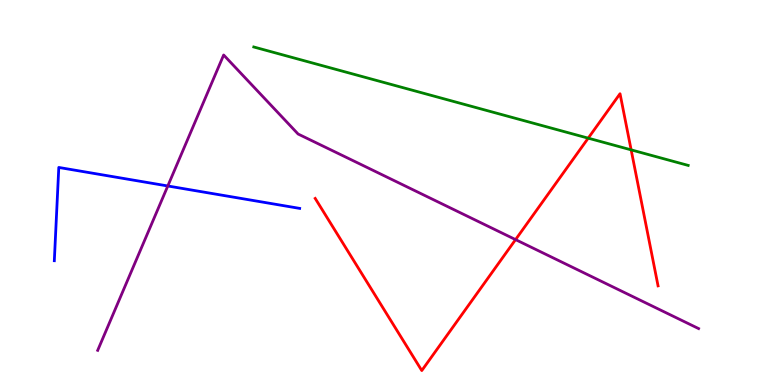[{'lines': ['blue', 'red'], 'intersections': []}, {'lines': ['green', 'red'], 'intersections': [{'x': 7.59, 'y': 6.41}, {'x': 8.14, 'y': 6.11}]}, {'lines': ['purple', 'red'], 'intersections': [{'x': 6.65, 'y': 3.78}]}, {'lines': ['blue', 'green'], 'intersections': []}, {'lines': ['blue', 'purple'], 'intersections': [{'x': 2.17, 'y': 5.17}]}, {'lines': ['green', 'purple'], 'intersections': []}]